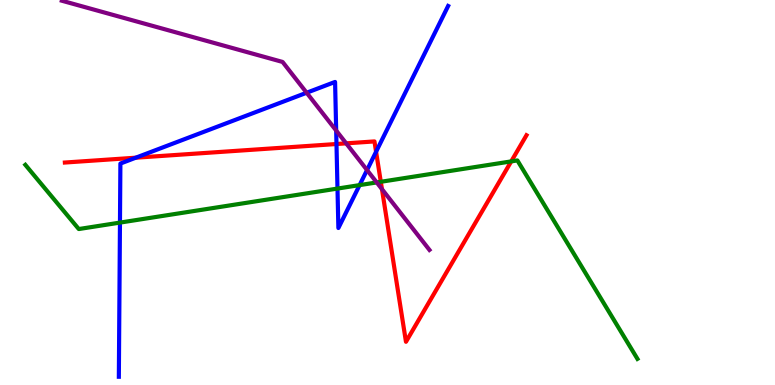[{'lines': ['blue', 'red'], 'intersections': [{'x': 1.75, 'y': 5.9}, {'x': 4.34, 'y': 6.26}, {'x': 4.85, 'y': 6.06}]}, {'lines': ['green', 'red'], 'intersections': [{'x': 4.91, 'y': 5.28}, {'x': 6.6, 'y': 5.81}]}, {'lines': ['purple', 'red'], 'intersections': [{'x': 4.47, 'y': 6.28}, {'x': 4.93, 'y': 5.09}]}, {'lines': ['blue', 'green'], 'intersections': [{'x': 1.55, 'y': 4.22}, {'x': 4.35, 'y': 5.1}, {'x': 4.64, 'y': 5.19}]}, {'lines': ['blue', 'purple'], 'intersections': [{'x': 3.96, 'y': 7.59}, {'x': 4.34, 'y': 6.61}, {'x': 4.74, 'y': 5.58}]}, {'lines': ['green', 'purple'], 'intersections': [{'x': 4.86, 'y': 5.26}]}]